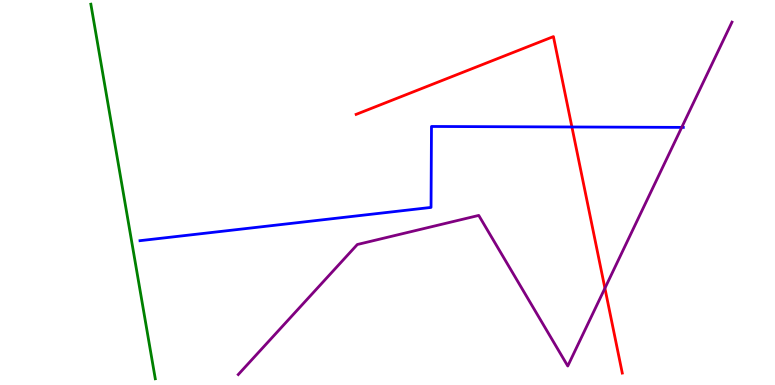[{'lines': ['blue', 'red'], 'intersections': [{'x': 7.38, 'y': 6.7}]}, {'lines': ['green', 'red'], 'intersections': []}, {'lines': ['purple', 'red'], 'intersections': [{'x': 7.81, 'y': 2.51}]}, {'lines': ['blue', 'green'], 'intersections': []}, {'lines': ['blue', 'purple'], 'intersections': [{'x': 8.8, 'y': 6.69}]}, {'lines': ['green', 'purple'], 'intersections': []}]